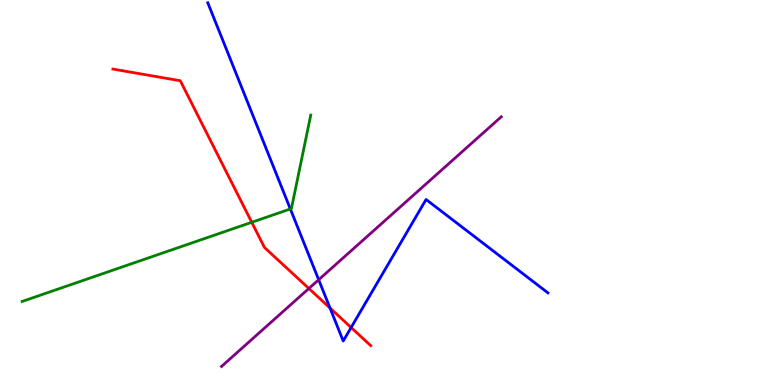[{'lines': ['blue', 'red'], 'intersections': [{'x': 4.26, 'y': 2.0}, {'x': 4.53, 'y': 1.49}]}, {'lines': ['green', 'red'], 'intersections': [{'x': 3.25, 'y': 4.23}]}, {'lines': ['purple', 'red'], 'intersections': [{'x': 3.99, 'y': 2.51}]}, {'lines': ['blue', 'green'], 'intersections': [{'x': 3.75, 'y': 4.57}]}, {'lines': ['blue', 'purple'], 'intersections': [{'x': 4.11, 'y': 2.73}]}, {'lines': ['green', 'purple'], 'intersections': []}]